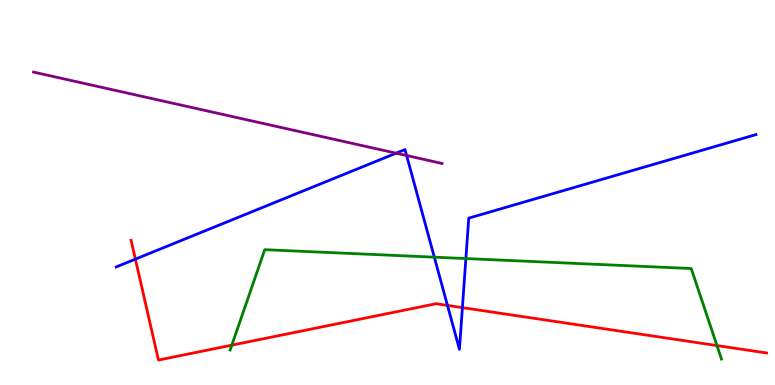[{'lines': ['blue', 'red'], 'intersections': [{'x': 1.75, 'y': 3.27}, {'x': 5.77, 'y': 2.07}, {'x': 5.97, 'y': 2.01}]}, {'lines': ['green', 'red'], 'intersections': [{'x': 2.99, 'y': 1.03}, {'x': 9.25, 'y': 1.02}]}, {'lines': ['purple', 'red'], 'intersections': []}, {'lines': ['blue', 'green'], 'intersections': [{'x': 5.6, 'y': 3.32}, {'x': 6.01, 'y': 3.28}]}, {'lines': ['blue', 'purple'], 'intersections': [{'x': 5.11, 'y': 6.02}, {'x': 5.25, 'y': 5.96}]}, {'lines': ['green', 'purple'], 'intersections': []}]